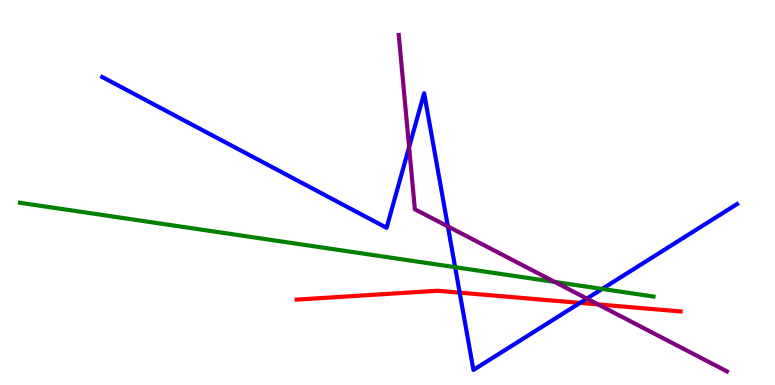[{'lines': ['blue', 'red'], 'intersections': [{'x': 5.93, 'y': 2.4}, {'x': 7.48, 'y': 2.13}]}, {'lines': ['green', 'red'], 'intersections': []}, {'lines': ['purple', 'red'], 'intersections': [{'x': 7.72, 'y': 2.09}]}, {'lines': ['blue', 'green'], 'intersections': [{'x': 5.87, 'y': 3.06}, {'x': 7.77, 'y': 2.49}]}, {'lines': ['blue', 'purple'], 'intersections': [{'x': 5.28, 'y': 6.18}, {'x': 5.78, 'y': 4.12}, {'x': 7.57, 'y': 2.24}]}, {'lines': ['green', 'purple'], 'intersections': [{'x': 7.16, 'y': 2.68}]}]